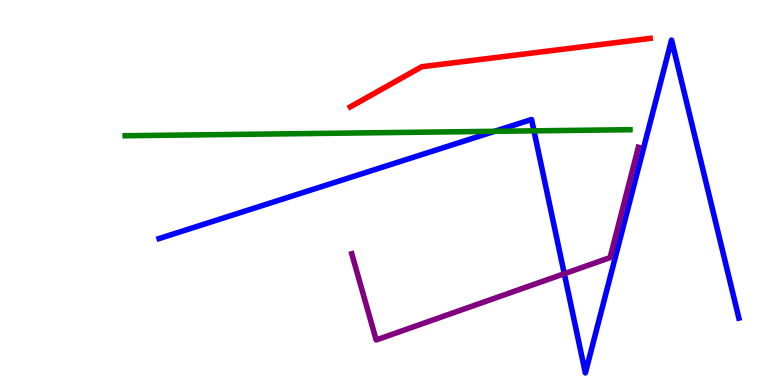[{'lines': ['blue', 'red'], 'intersections': []}, {'lines': ['green', 'red'], 'intersections': []}, {'lines': ['purple', 'red'], 'intersections': []}, {'lines': ['blue', 'green'], 'intersections': [{'x': 6.38, 'y': 6.59}, {'x': 6.89, 'y': 6.6}]}, {'lines': ['blue', 'purple'], 'intersections': [{'x': 7.28, 'y': 2.89}]}, {'lines': ['green', 'purple'], 'intersections': []}]